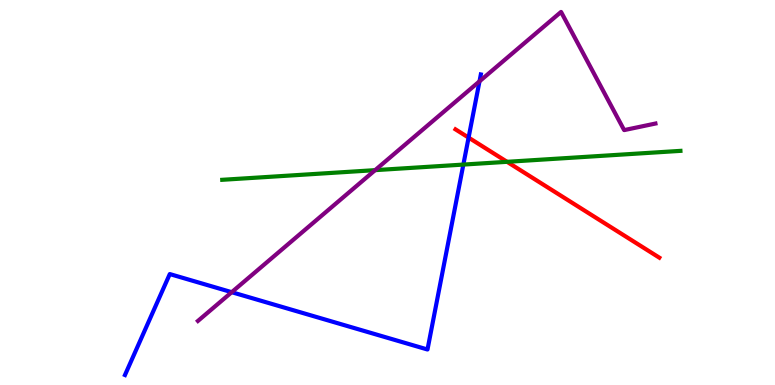[{'lines': ['blue', 'red'], 'intersections': [{'x': 6.05, 'y': 6.43}]}, {'lines': ['green', 'red'], 'intersections': [{'x': 6.54, 'y': 5.8}]}, {'lines': ['purple', 'red'], 'intersections': []}, {'lines': ['blue', 'green'], 'intersections': [{'x': 5.98, 'y': 5.73}]}, {'lines': ['blue', 'purple'], 'intersections': [{'x': 2.99, 'y': 2.41}, {'x': 6.19, 'y': 7.89}]}, {'lines': ['green', 'purple'], 'intersections': [{'x': 4.84, 'y': 5.58}]}]